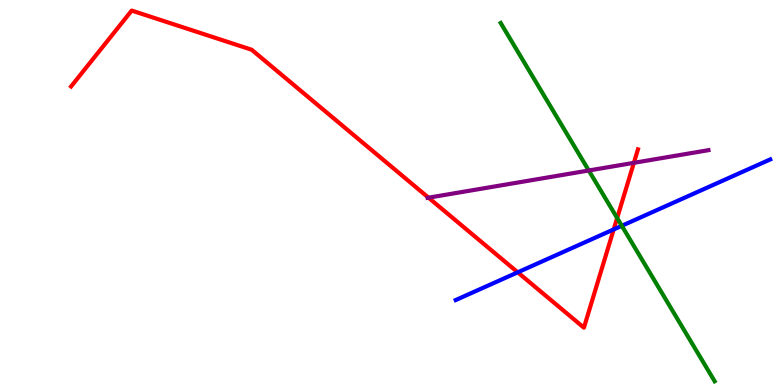[{'lines': ['blue', 'red'], 'intersections': [{'x': 6.68, 'y': 2.93}, {'x': 7.92, 'y': 4.04}]}, {'lines': ['green', 'red'], 'intersections': [{'x': 7.96, 'y': 4.34}]}, {'lines': ['purple', 'red'], 'intersections': [{'x': 5.53, 'y': 4.87}, {'x': 8.18, 'y': 5.77}]}, {'lines': ['blue', 'green'], 'intersections': [{'x': 8.02, 'y': 4.14}]}, {'lines': ['blue', 'purple'], 'intersections': []}, {'lines': ['green', 'purple'], 'intersections': [{'x': 7.6, 'y': 5.57}]}]